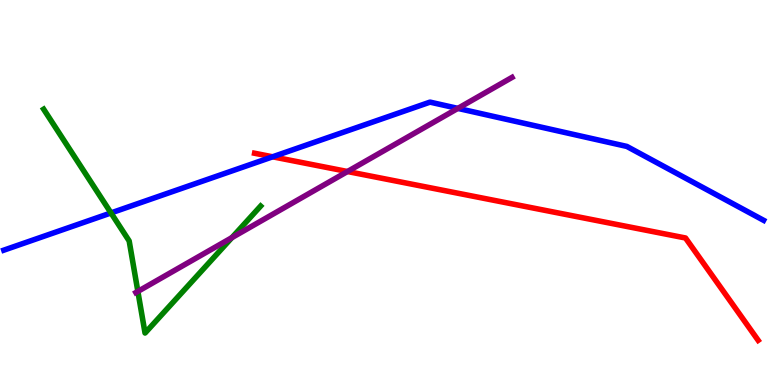[{'lines': ['blue', 'red'], 'intersections': [{'x': 3.52, 'y': 5.93}]}, {'lines': ['green', 'red'], 'intersections': []}, {'lines': ['purple', 'red'], 'intersections': [{'x': 4.48, 'y': 5.54}]}, {'lines': ['blue', 'green'], 'intersections': [{'x': 1.43, 'y': 4.47}]}, {'lines': ['blue', 'purple'], 'intersections': [{'x': 5.91, 'y': 7.18}]}, {'lines': ['green', 'purple'], 'intersections': [{'x': 1.78, 'y': 2.43}, {'x': 2.99, 'y': 3.83}]}]